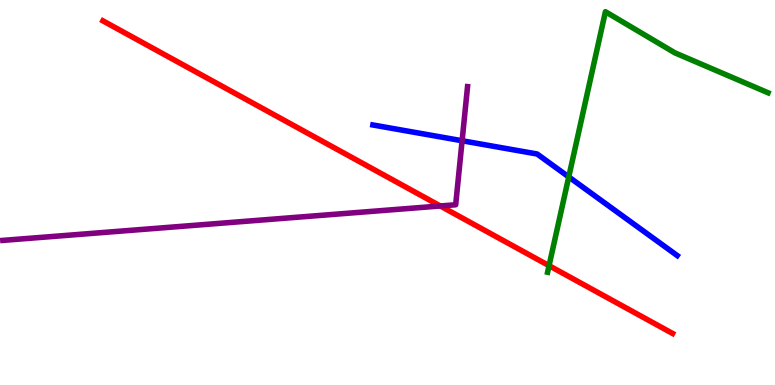[{'lines': ['blue', 'red'], 'intersections': []}, {'lines': ['green', 'red'], 'intersections': [{'x': 7.08, 'y': 3.1}]}, {'lines': ['purple', 'red'], 'intersections': [{'x': 5.68, 'y': 4.65}]}, {'lines': ['blue', 'green'], 'intersections': [{'x': 7.34, 'y': 5.4}]}, {'lines': ['blue', 'purple'], 'intersections': [{'x': 5.96, 'y': 6.34}]}, {'lines': ['green', 'purple'], 'intersections': []}]